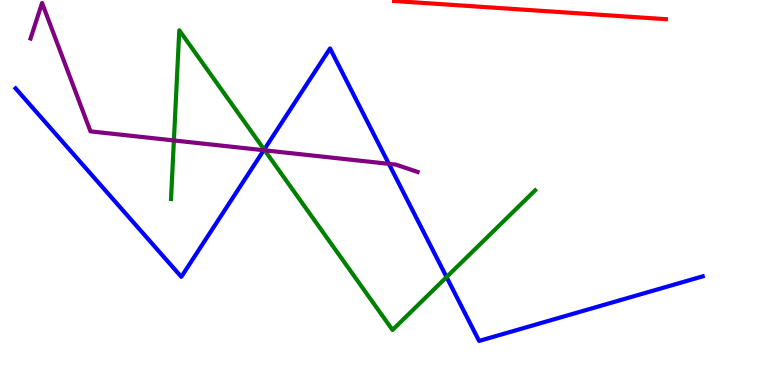[{'lines': ['blue', 'red'], 'intersections': []}, {'lines': ['green', 'red'], 'intersections': []}, {'lines': ['purple', 'red'], 'intersections': []}, {'lines': ['blue', 'green'], 'intersections': [{'x': 3.41, 'y': 6.11}, {'x': 5.76, 'y': 2.8}]}, {'lines': ['blue', 'purple'], 'intersections': [{'x': 3.4, 'y': 6.1}, {'x': 5.02, 'y': 5.74}]}, {'lines': ['green', 'purple'], 'intersections': [{'x': 2.24, 'y': 6.35}, {'x': 3.42, 'y': 6.1}]}]